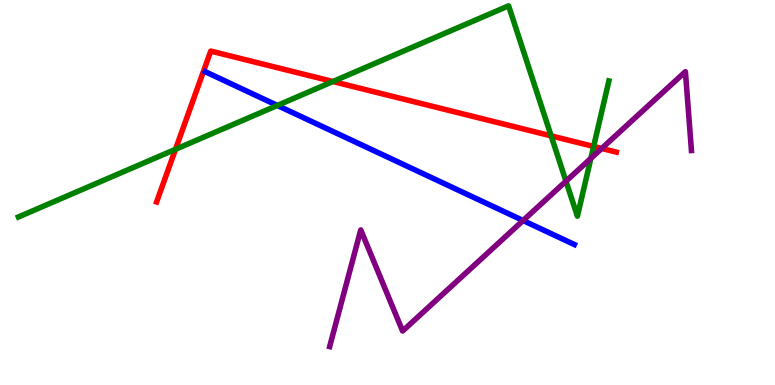[{'lines': ['blue', 'red'], 'intersections': []}, {'lines': ['green', 'red'], 'intersections': [{'x': 2.26, 'y': 6.12}, {'x': 4.3, 'y': 7.88}, {'x': 7.11, 'y': 6.47}, {'x': 7.66, 'y': 6.2}]}, {'lines': ['purple', 'red'], 'intersections': [{'x': 7.76, 'y': 6.14}]}, {'lines': ['blue', 'green'], 'intersections': [{'x': 3.58, 'y': 7.26}]}, {'lines': ['blue', 'purple'], 'intersections': [{'x': 6.75, 'y': 4.27}]}, {'lines': ['green', 'purple'], 'intersections': [{'x': 7.3, 'y': 5.29}, {'x': 7.62, 'y': 5.89}]}]